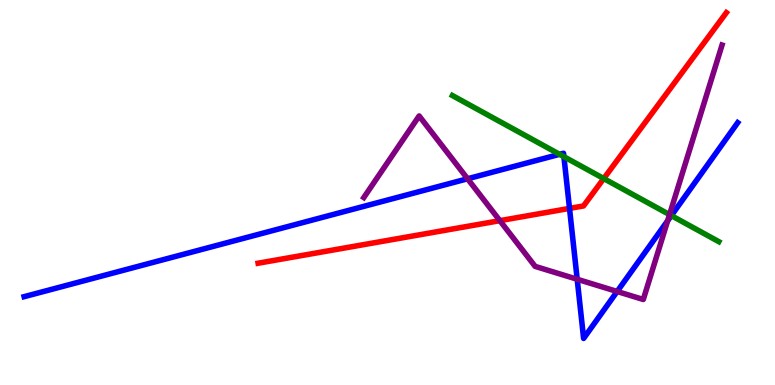[{'lines': ['blue', 'red'], 'intersections': [{'x': 7.35, 'y': 4.59}]}, {'lines': ['green', 'red'], 'intersections': [{'x': 7.79, 'y': 5.36}]}, {'lines': ['purple', 'red'], 'intersections': [{'x': 6.45, 'y': 4.27}]}, {'lines': ['blue', 'green'], 'intersections': [{'x': 7.22, 'y': 5.99}, {'x': 7.28, 'y': 5.93}, {'x': 8.66, 'y': 4.4}]}, {'lines': ['blue', 'purple'], 'intersections': [{'x': 6.03, 'y': 5.36}, {'x': 7.45, 'y': 2.75}, {'x': 7.96, 'y': 2.43}, {'x': 8.61, 'y': 4.27}]}, {'lines': ['green', 'purple'], 'intersections': [{'x': 8.64, 'y': 4.42}]}]